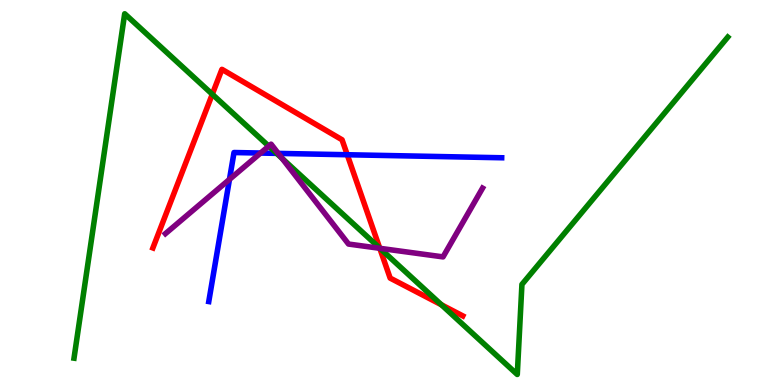[{'lines': ['blue', 'red'], 'intersections': [{'x': 4.48, 'y': 5.98}]}, {'lines': ['green', 'red'], 'intersections': [{'x': 2.74, 'y': 7.55}, {'x': 4.9, 'y': 3.56}, {'x': 5.7, 'y': 2.08}]}, {'lines': ['purple', 'red'], 'intersections': [{'x': 4.9, 'y': 3.55}]}, {'lines': ['blue', 'green'], 'intersections': [{'x': 3.57, 'y': 6.02}]}, {'lines': ['blue', 'purple'], 'intersections': [{'x': 2.96, 'y': 5.34}, {'x': 3.36, 'y': 6.02}, {'x': 3.59, 'y': 6.02}]}, {'lines': ['green', 'purple'], 'intersections': [{'x': 3.47, 'y': 6.2}, {'x': 3.64, 'y': 5.88}, {'x': 4.9, 'y': 3.55}]}]